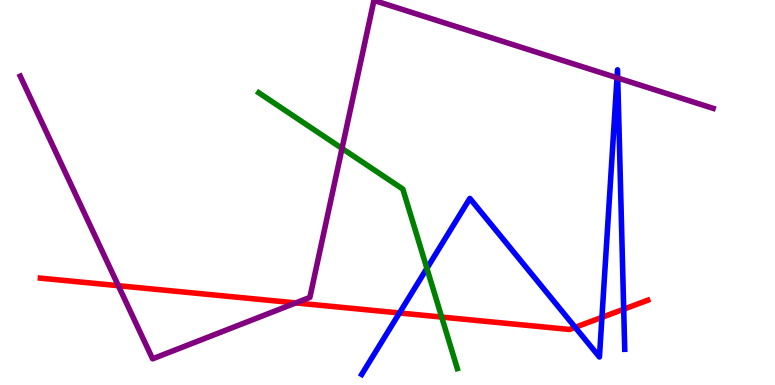[{'lines': ['blue', 'red'], 'intersections': [{'x': 5.15, 'y': 1.87}, {'x': 7.42, 'y': 1.5}, {'x': 7.77, 'y': 1.76}, {'x': 8.05, 'y': 1.97}]}, {'lines': ['green', 'red'], 'intersections': [{'x': 5.7, 'y': 1.76}]}, {'lines': ['purple', 'red'], 'intersections': [{'x': 1.53, 'y': 2.58}, {'x': 3.82, 'y': 2.13}]}, {'lines': ['blue', 'green'], 'intersections': [{'x': 5.51, 'y': 3.03}]}, {'lines': ['blue', 'purple'], 'intersections': [{'x': 7.96, 'y': 7.98}, {'x': 7.97, 'y': 7.97}]}, {'lines': ['green', 'purple'], 'intersections': [{'x': 4.41, 'y': 6.14}]}]